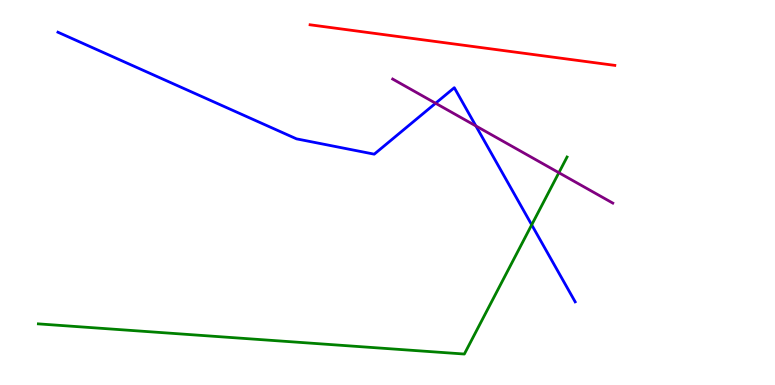[{'lines': ['blue', 'red'], 'intersections': []}, {'lines': ['green', 'red'], 'intersections': []}, {'lines': ['purple', 'red'], 'intersections': []}, {'lines': ['blue', 'green'], 'intersections': [{'x': 6.86, 'y': 4.16}]}, {'lines': ['blue', 'purple'], 'intersections': [{'x': 5.62, 'y': 7.32}, {'x': 6.14, 'y': 6.73}]}, {'lines': ['green', 'purple'], 'intersections': [{'x': 7.21, 'y': 5.51}]}]